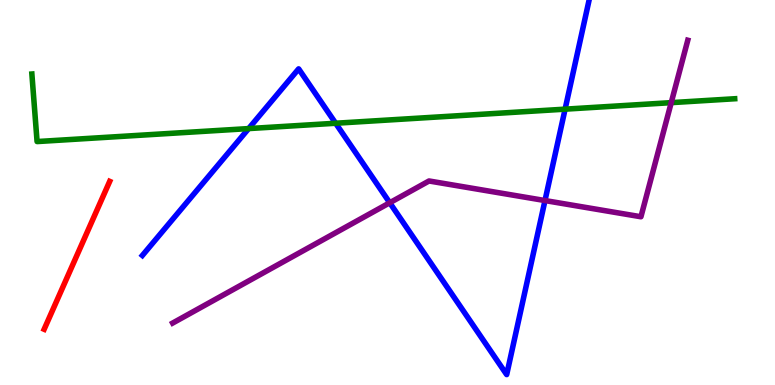[{'lines': ['blue', 'red'], 'intersections': []}, {'lines': ['green', 'red'], 'intersections': []}, {'lines': ['purple', 'red'], 'intersections': []}, {'lines': ['blue', 'green'], 'intersections': [{'x': 3.21, 'y': 6.66}, {'x': 4.33, 'y': 6.8}, {'x': 7.29, 'y': 7.16}]}, {'lines': ['blue', 'purple'], 'intersections': [{'x': 5.03, 'y': 4.73}, {'x': 7.03, 'y': 4.79}]}, {'lines': ['green', 'purple'], 'intersections': [{'x': 8.66, 'y': 7.33}]}]